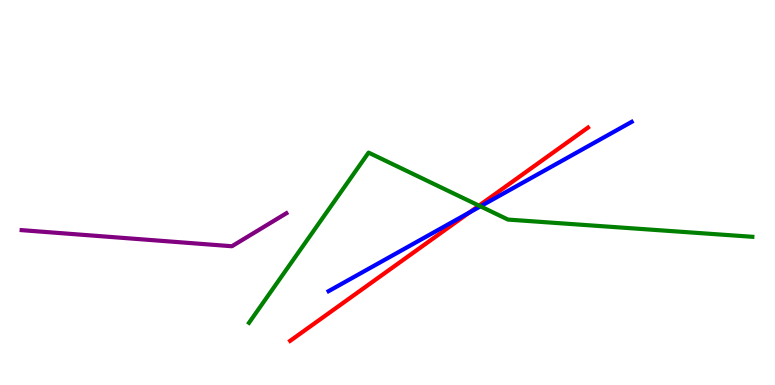[{'lines': ['blue', 'red'], 'intersections': [{'x': 6.06, 'y': 4.48}]}, {'lines': ['green', 'red'], 'intersections': [{'x': 6.18, 'y': 4.66}]}, {'lines': ['purple', 'red'], 'intersections': []}, {'lines': ['blue', 'green'], 'intersections': [{'x': 6.2, 'y': 4.64}]}, {'lines': ['blue', 'purple'], 'intersections': []}, {'lines': ['green', 'purple'], 'intersections': []}]